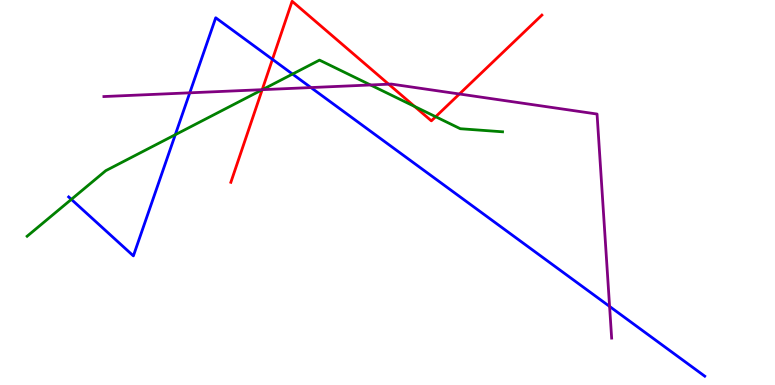[{'lines': ['blue', 'red'], 'intersections': [{'x': 3.52, 'y': 8.46}]}, {'lines': ['green', 'red'], 'intersections': [{'x': 3.38, 'y': 7.67}, {'x': 5.35, 'y': 7.23}, {'x': 5.62, 'y': 6.97}]}, {'lines': ['purple', 'red'], 'intersections': [{'x': 3.38, 'y': 7.67}, {'x': 5.02, 'y': 7.81}, {'x': 5.93, 'y': 7.56}]}, {'lines': ['blue', 'green'], 'intersections': [{'x': 0.921, 'y': 4.82}, {'x': 2.26, 'y': 6.5}, {'x': 3.77, 'y': 8.08}]}, {'lines': ['blue', 'purple'], 'intersections': [{'x': 2.45, 'y': 7.59}, {'x': 4.01, 'y': 7.73}, {'x': 7.87, 'y': 2.04}]}, {'lines': ['green', 'purple'], 'intersections': [{'x': 3.39, 'y': 7.67}, {'x': 4.78, 'y': 7.79}]}]